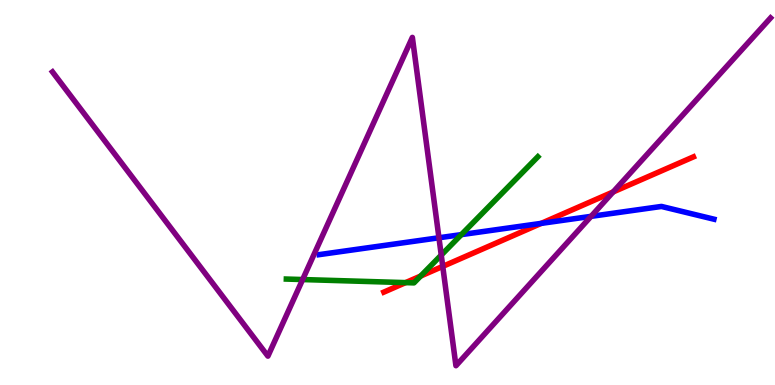[{'lines': ['blue', 'red'], 'intersections': [{'x': 6.98, 'y': 4.2}]}, {'lines': ['green', 'red'], 'intersections': [{'x': 5.23, 'y': 2.66}, {'x': 5.43, 'y': 2.83}]}, {'lines': ['purple', 'red'], 'intersections': [{'x': 5.71, 'y': 3.08}, {'x': 7.91, 'y': 5.01}]}, {'lines': ['blue', 'green'], 'intersections': [{'x': 5.95, 'y': 3.91}]}, {'lines': ['blue', 'purple'], 'intersections': [{'x': 5.66, 'y': 3.82}, {'x': 7.63, 'y': 4.38}]}, {'lines': ['green', 'purple'], 'intersections': [{'x': 3.9, 'y': 2.74}, {'x': 5.69, 'y': 3.37}]}]